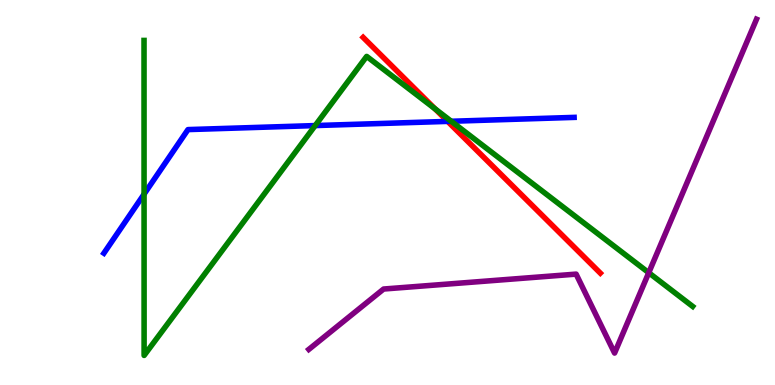[{'lines': ['blue', 'red'], 'intersections': [{'x': 5.78, 'y': 6.85}]}, {'lines': ['green', 'red'], 'intersections': [{'x': 5.61, 'y': 7.17}]}, {'lines': ['purple', 'red'], 'intersections': []}, {'lines': ['blue', 'green'], 'intersections': [{'x': 1.86, 'y': 4.96}, {'x': 4.07, 'y': 6.74}, {'x': 5.82, 'y': 6.85}]}, {'lines': ['blue', 'purple'], 'intersections': []}, {'lines': ['green', 'purple'], 'intersections': [{'x': 8.37, 'y': 2.92}]}]